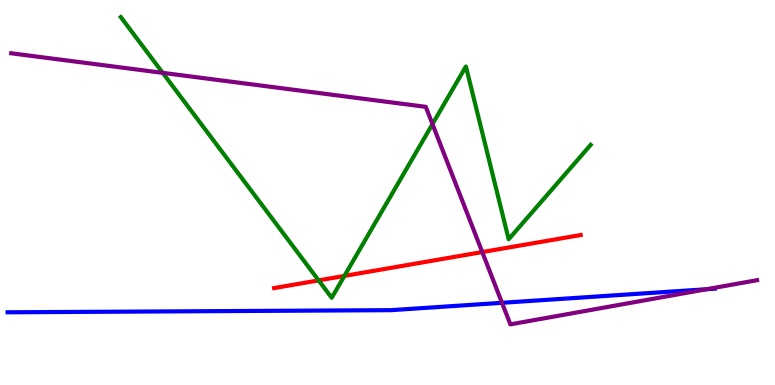[{'lines': ['blue', 'red'], 'intersections': []}, {'lines': ['green', 'red'], 'intersections': [{'x': 4.11, 'y': 2.72}, {'x': 4.44, 'y': 2.83}]}, {'lines': ['purple', 'red'], 'intersections': [{'x': 6.22, 'y': 3.45}]}, {'lines': ['blue', 'green'], 'intersections': []}, {'lines': ['blue', 'purple'], 'intersections': [{'x': 6.48, 'y': 2.13}, {'x': 9.12, 'y': 2.49}]}, {'lines': ['green', 'purple'], 'intersections': [{'x': 2.1, 'y': 8.11}, {'x': 5.58, 'y': 6.78}]}]